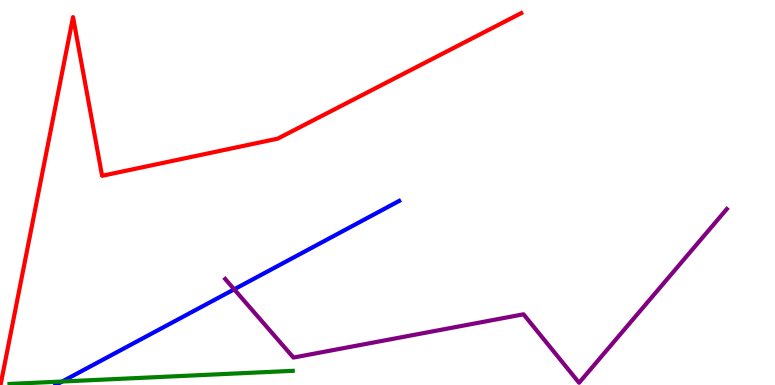[{'lines': ['blue', 'red'], 'intersections': []}, {'lines': ['green', 'red'], 'intersections': []}, {'lines': ['purple', 'red'], 'intersections': []}, {'lines': ['blue', 'green'], 'intersections': [{'x': 0.802, 'y': 0.0906}]}, {'lines': ['blue', 'purple'], 'intersections': [{'x': 3.02, 'y': 2.48}]}, {'lines': ['green', 'purple'], 'intersections': []}]